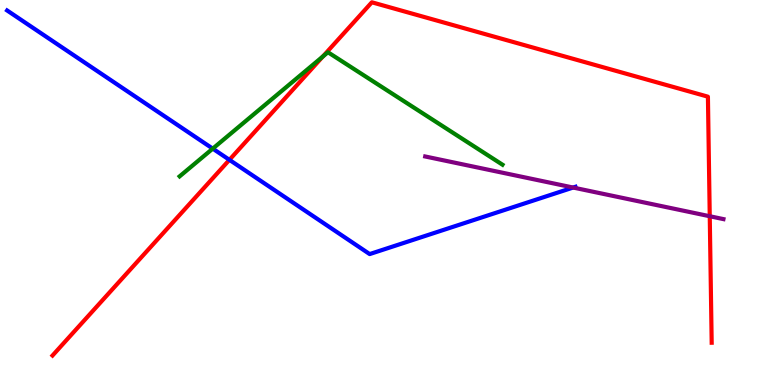[{'lines': ['blue', 'red'], 'intersections': [{'x': 2.96, 'y': 5.85}]}, {'lines': ['green', 'red'], 'intersections': [{'x': 4.16, 'y': 8.53}]}, {'lines': ['purple', 'red'], 'intersections': [{'x': 9.16, 'y': 4.38}]}, {'lines': ['blue', 'green'], 'intersections': [{'x': 2.75, 'y': 6.14}]}, {'lines': ['blue', 'purple'], 'intersections': [{'x': 7.4, 'y': 5.13}]}, {'lines': ['green', 'purple'], 'intersections': []}]